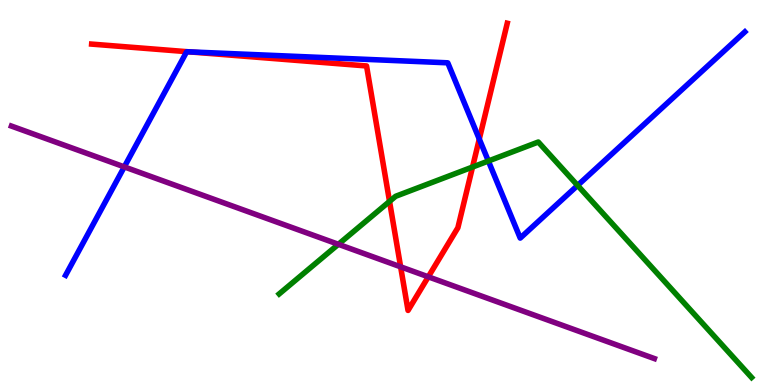[{'lines': ['blue', 'red'], 'intersections': [{'x': 2.44, 'y': 8.65}, {'x': 6.18, 'y': 6.39}]}, {'lines': ['green', 'red'], 'intersections': [{'x': 5.03, 'y': 4.77}, {'x': 6.1, 'y': 5.66}]}, {'lines': ['purple', 'red'], 'intersections': [{'x': 5.17, 'y': 3.07}, {'x': 5.53, 'y': 2.81}]}, {'lines': ['blue', 'green'], 'intersections': [{'x': 6.3, 'y': 5.82}, {'x': 7.45, 'y': 5.18}]}, {'lines': ['blue', 'purple'], 'intersections': [{'x': 1.6, 'y': 5.67}]}, {'lines': ['green', 'purple'], 'intersections': [{'x': 4.37, 'y': 3.65}]}]